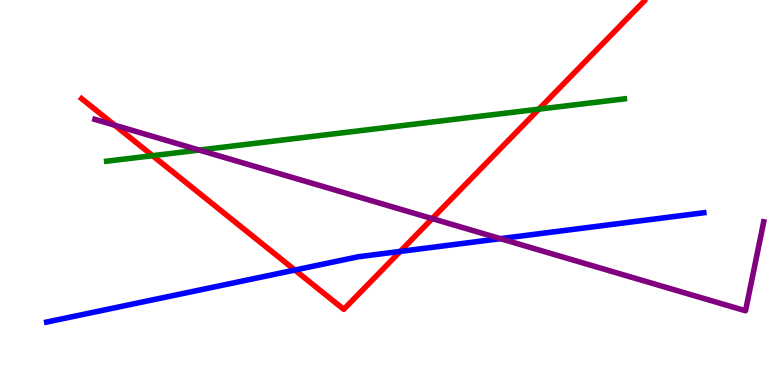[{'lines': ['blue', 'red'], 'intersections': [{'x': 3.8, 'y': 2.99}, {'x': 5.16, 'y': 3.47}]}, {'lines': ['green', 'red'], 'intersections': [{'x': 1.97, 'y': 5.96}, {'x': 6.95, 'y': 7.16}]}, {'lines': ['purple', 'red'], 'intersections': [{'x': 1.48, 'y': 6.75}, {'x': 5.58, 'y': 4.32}]}, {'lines': ['blue', 'green'], 'intersections': []}, {'lines': ['blue', 'purple'], 'intersections': [{'x': 6.46, 'y': 3.8}]}, {'lines': ['green', 'purple'], 'intersections': [{'x': 2.57, 'y': 6.1}]}]